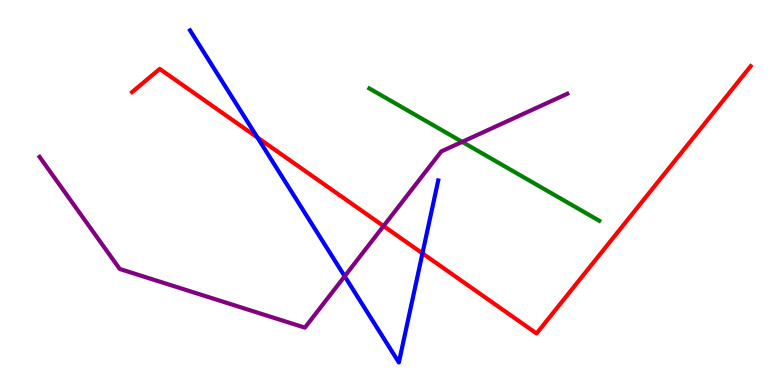[{'lines': ['blue', 'red'], 'intersections': [{'x': 3.32, 'y': 6.43}, {'x': 5.45, 'y': 3.42}]}, {'lines': ['green', 'red'], 'intersections': []}, {'lines': ['purple', 'red'], 'intersections': [{'x': 4.95, 'y': 4.13}]}, {'lines': ['blue', 'green'], 'intersections': []}, {'lines': ['blue', 'purple'], 'intersections': [{'x': 4.45, 'y': 2.82}]}, {'lines': ['green', 'purple'], 'intersections': [{'x': 5.96, 'y': 6.32}]}]